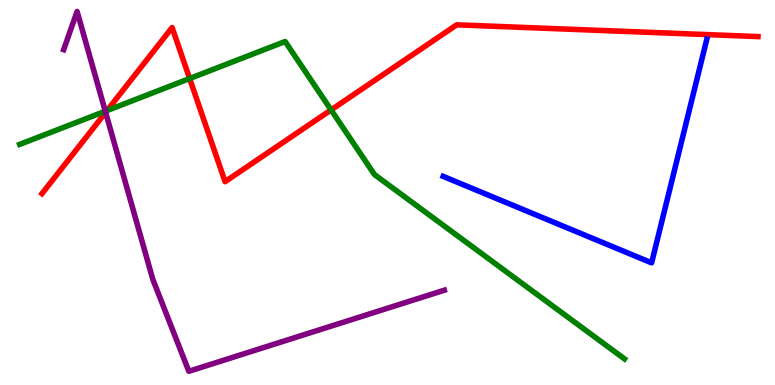[{'lines': ['blue', 'red'], 'intersections': []}, {'lines': ['green', 'red'], 'intersections': [{'x': 1.38, 'y': 7.13}, {'x': 2.45, 'y': 7.96}, {'x': 4.27, 'y': 7.15}]}, {'lines': ['purple', 'red'], 'intersections': [{'x': 1.36, 'y': 7.08}]}, {'lines': ['blue', 'green'], 'intersections': []}, {'lines': ['blue', 'purple'], 'intersections': []}, {'lines': ['green', 'purple'], 'intersections': [{'x': 1.36, 'y': 7.11}]}]